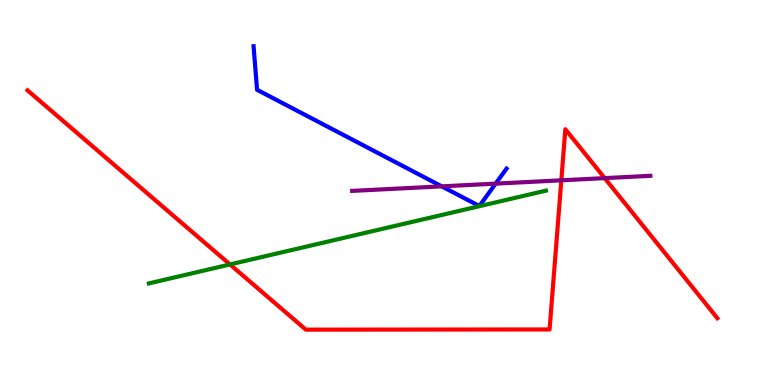[{'lines': ['blue', 'red'], 'intersections': []}, {'lines': ['green', 'red'], 'intersections': [{'x': 2.97, 'y': 3.13}]}, {'lines': ['purple', 'red'], 'intersections': [{'x': 7.24, 'y': 5.32}, {'x': 7.8, 'y': 5.37}]}, {'lines': ['blue', 'green'], 'intersections': []}, {'lines': ['blue', 'purple'], 'intersections': [{'x': 5.7, 'y': 5.16}, {'x': 6.4, 'y': 5.23}]}, {'lines': ['green', 'purple'], 'intersections': []}]